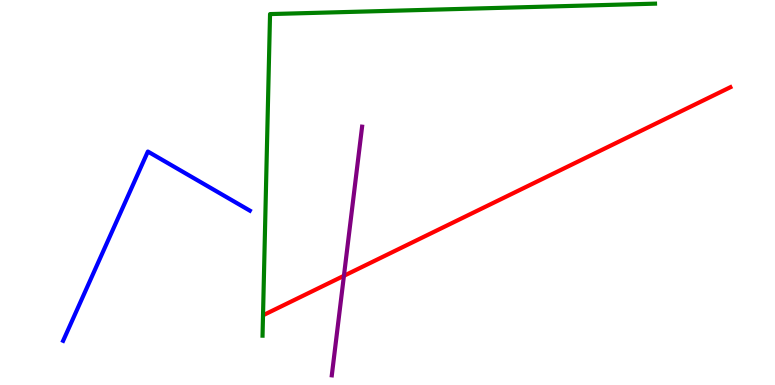[{'lines': ['blue', 'red'], 'intersections': []}, {'lines': ['green', 'red'], 'intersections': []}, {'lines': ['purple', 'red'], 'intersections': [{'x': 4.44, 'y': 2.84}]}, {'lines': ['blue', 'green'], 'intersections': []}, {'lines': ['blue', 'purple'], 'intersections': []}, {'lines': ['green', 'purple'], 'intersections': []}]